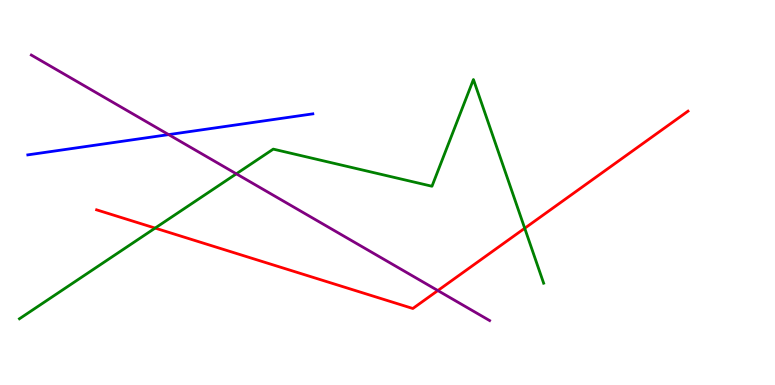[{'lines': ['blue', 'red'], 'intersections': []}, {'lines': ['green', 'red'], 'intersections': [{'x': 2.0, 'y': 4.08}, {'x': 6.77, 'y': 4.07}]}, {'lines': ['purple', 'red'], 'intersections': [{'x': 5.65, 'y': 2.45}]}, {'lines': ['blue', 'green'], 'intersections': []}, {'lines': ['blue', 'purple'], 'intersections': [{'x': 2.18, 'y': 6.5}]}, {'lines': ['green', 'purple'], 'intersections': [{'x': 3.05, 'y': 5.49}]}]